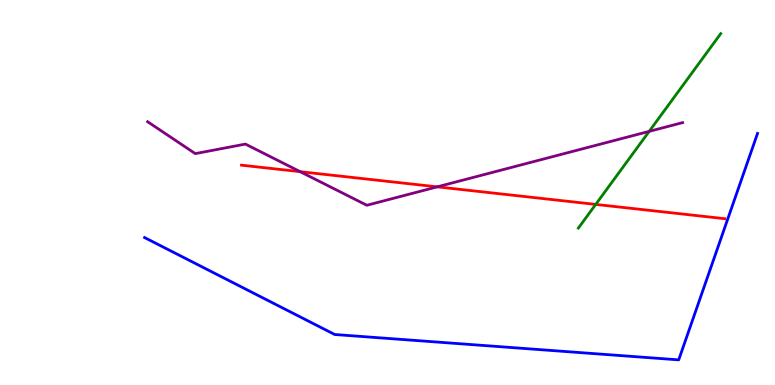[{'lines': ['blue', 'red'], 'intersections': []}, {'lines': ['green', 'red'], 'intersections': [{'x': 7.69, 'y': 4.69}]}, {'lines': ['purple', 'red'], 'intersections': [{'x': 3.87, 'y': 5.54}, {'x': 5.64, 'y': 5.15}]}, {'lines': ['blue', 'green'], 'intersections': []}, {'lines': ['blue', 'purple'], 'intersections': []}, {'lines': ['green', 'purple'], 'intersections': [{'x': 8.38, 'y': 6.59}]}]